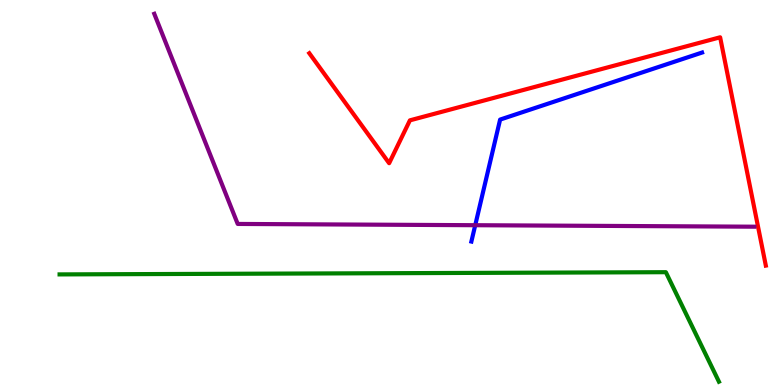[{'lines': ['blue', 'red'], 'intersections': []}, {'lines': ['green', 'red'], 'intersections': []}, {'lines': ['purple', 'red'], 'intersections': []}, {'lines': ['blue', 'green'], 'intersections': []}, {'lines': ['blue', 'purple'], 'intersections': [{'x': 6.13, 'y': 4.15}]}, {'lines': ['green', 'purple'], 'intersections': []}]